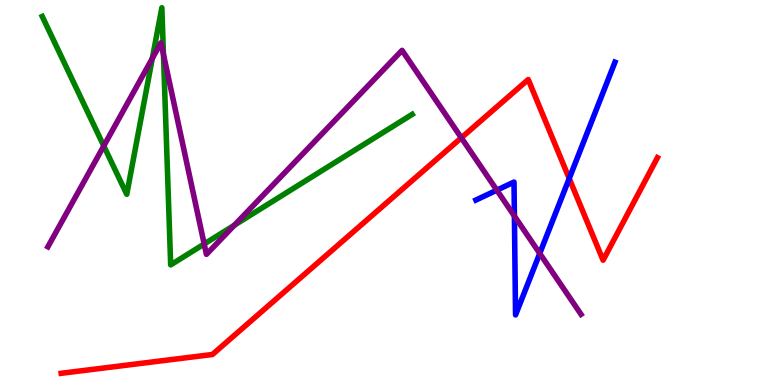[{'lines': ['blue', 'red'], 'intersections': [{'x': 7.34, 'y': 5.36}]}, {'lines': ['green', 'red'], 'intersections': []}, {'lines': ['purple', 'red'], 'intersections': [{'x': 5.95, 'y': 6.42}]}, {'lines': ['blue', 'green'], 'intersections': []}, {'lines': ['blue', 'purple'], 'intersections': [{'x': 6.41, 'y': 5.06}, {'x': 6.64, 'y': 4.39}, {'x': 6.96, 'y': 3.42}]}, {'lines': ['green', 'purple'], 'intersections': [{'x': 1.34, 'y': 6.21}, {'x': 1.97, 'y': 8.48}, {'x': 2.11, 'y': 8.59}, {'x': 2.63, 'y': 3.66}, {'x': 3.02, 'y': 4.15}]}]